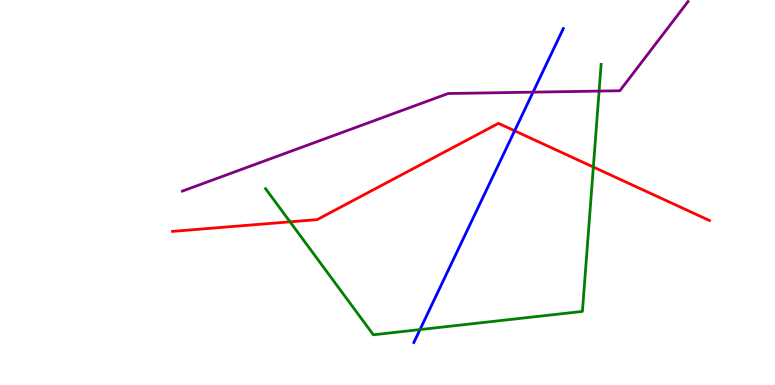[{'lines': ['blue', 'red'], 'intersections': [{'x': 6.64, 'y': 6.6}]}, {'lines': ['green', 'red'], 'intersections': [{'x': 3.74, 'y': 4.24}, {'x': 7.66, 'y': 5.66}]}, {'lines': ['purple', 'red'], 'intersections': []}, {'lines': ['blue', 'green'], 'intersections': [{'x': 5.42, 'y': 1.44}]}, {'lines': ['blue', 'purple'], 'intersections': [{'x': 6.88, 'y': 7.61}]}, {'lines': ['green', 'purple'], 'intersections': [{'x': 7.73, 'y': 7.63}]}]